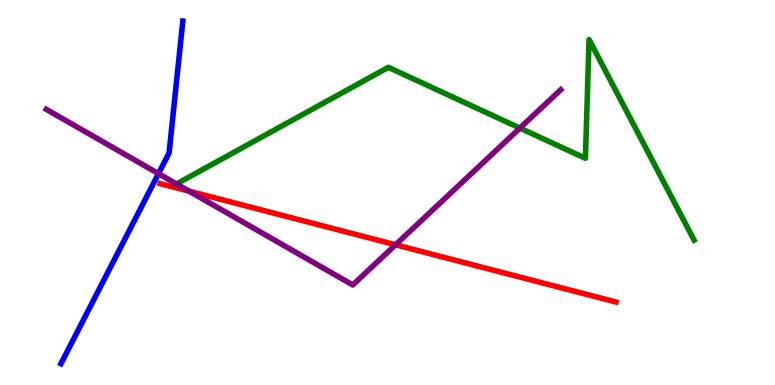[{'lines': ['blue', 'red'], 'intersections': []}, {'lines': ['green', 'red'], 'intersections': []}, {'lines': ['purple', 'red'], 'intersections': [{'x': 2.44, 'y': 5.04}, {'x': 5.1, 'y': 3.64}]}, {'lines': ['blue', 'green'], 'intersections': []}, {'lines': ['blue', 'purple'], 'intersections': [{'x': 2.05, 'y': 5.49}]}, {'lines': ['green', 'purple'], 'intersections': [{'x': 2.28, 'y': 5.22}, {'x': 6.71, 'y': 6.67}]}]